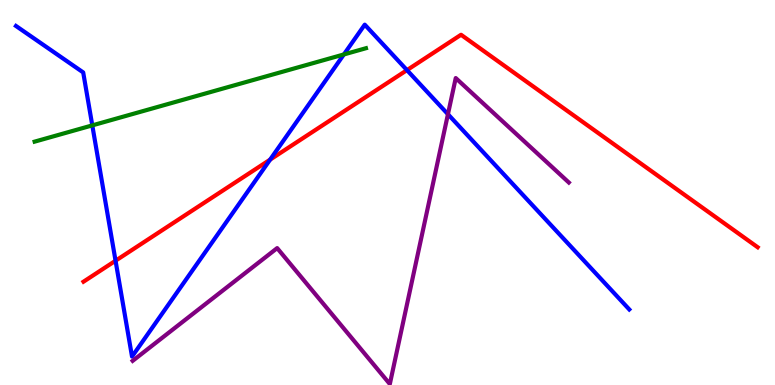[{'lines': ['blue', 'red'], 'intersections': [{'x': 1.49, 'y': 3.23}, {'x': 3.49, 'y': 5.85}, {'x': 5.25, 'y': 8.18}]}, {'lines': ['green', 'red'], 'intersections': []}, {'lines': ['purple', 'red'], 'intersections': []}, {'lines': ['blue', 'green'], 'intersections': [{'x': 1.19, 'y': 6.74}, {'x': 4.44, 'y': 8.59}]}, {'lines': ['blue', 'purple'], 'intersections': [{'x': 5.78, 'y': 7.03}]}, {'lines': ['green', 'purple'], 'intersections': []}]